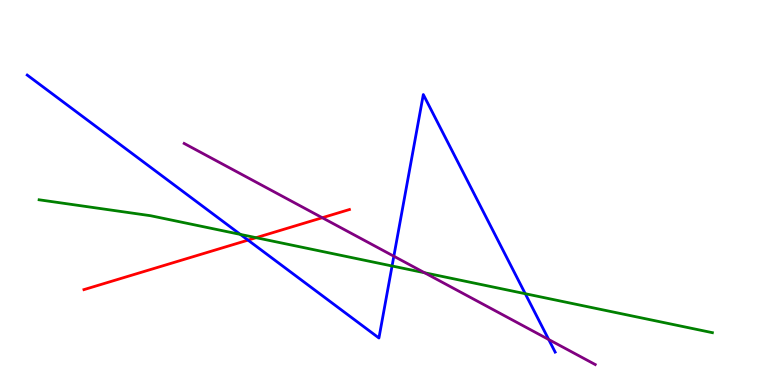[{'lines': ['blue', 'red'], 'intersections': [{'x': 3.2, 'y': 3.76}]}, {'lines': ['green', 'red'], 'intersections': [{'x': 3.3, 'y': 3.83}]}, {'lines': ['purple', 'red'], 'intersections': [{'x': 4.16, 'y': 4.34}]}, {'lines': ['blue', 'green'], 'intersections': [{'x': 3.1, 'y': 3.91}, {'x': 5.06, 'y': 3.09}, {'x': 6.78, 'y': 2.37}]}, {'lines': ['blue', 'purple'], 'intersections': [{'x': 5.08, 'y': 3.34}, {'x': 7.08, 'y': 1.18}]}, {'lines': ['green', 'purple'], 'intersections': [{'x': 5.48, 'y': 2.92}]}]